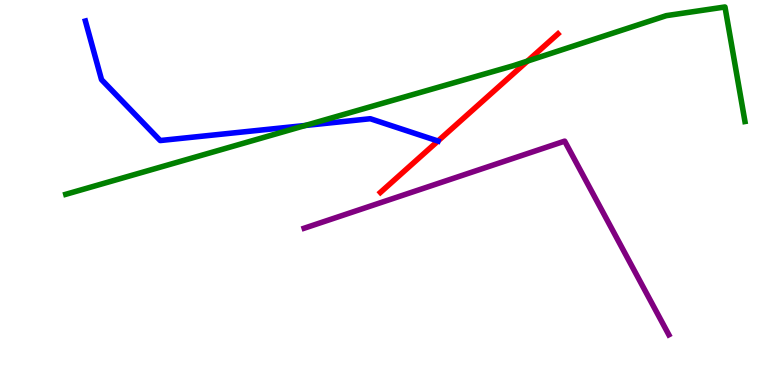[{'lines': ['blue', 'red'], 'intersections': [{'x': 5.65, 'y': 6.34}]}, {'lines': ['green', 'red'], 'intersections': [{'x': 6.81, 'y': 8.41}]}, {'lines': ['purple', 'red'], 'intersections': []}, {'lines': ['blue', 'green'], 'intersections': [{'x': 3.94, 'y': 6.74}]}, {'lines': ['blue', 'purple'], 'intersections': []}, {'lines': ['green', 'purple'], 'intersections': []}]